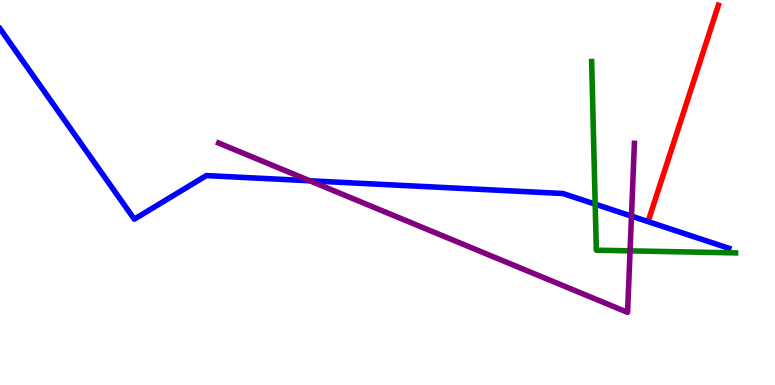[{'lines': ['blue', 'red'], 'intersections': []}, {'lines': ['green', 'red'], 'intersections': []}, {'lines': ['purple', 'red'], 'intersections': []}, {'lines': ['blue', 'green'], 'intersections': [{'x': 7.68, 'y': 4.7}]}, {'lines': ['blue', 'purple'], 'intersections': [{'x': 4.0, 'y': 5.3}, {'x': 8.15, 'y': 4.39}]}, {'lines': ['green', 'purple'], 'intersections': [{'x': 8.13, 'y': 3.48}]}]